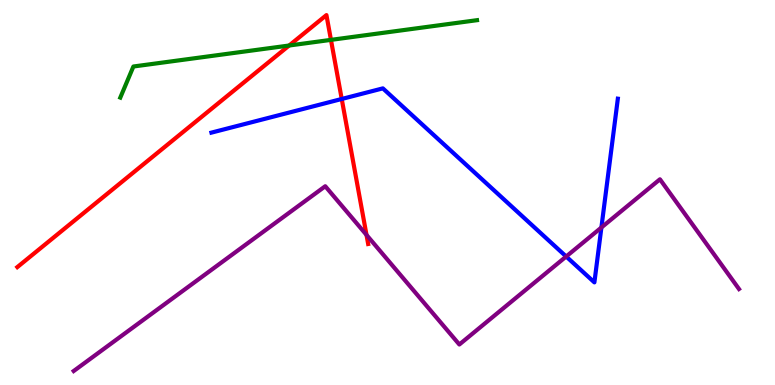[{'lines': ['blue', 'red'], 'intersections': [{'x': 4.41, 'y': 7.43}]}, {'lines': ['green', 'red'], 'intersections': [{'x': 3.73, 'y': 8.82}, {'x': 4.27, 'y': 8.96}]}, {'lines': ['purple', 'red'], 'intersections': [{'x': 4.73, 'y': 3.9}]}, {'lines': ['blue', 'green'], 'intersections': []}, {'lines': ['blue', 'purple'], 'intersections': [{'x': 7.31, 'y': 3.34}, {'x': 7.76, 'y': 4.09}]}, {'lines': ['green', 'purple'], 'intersections': []}]